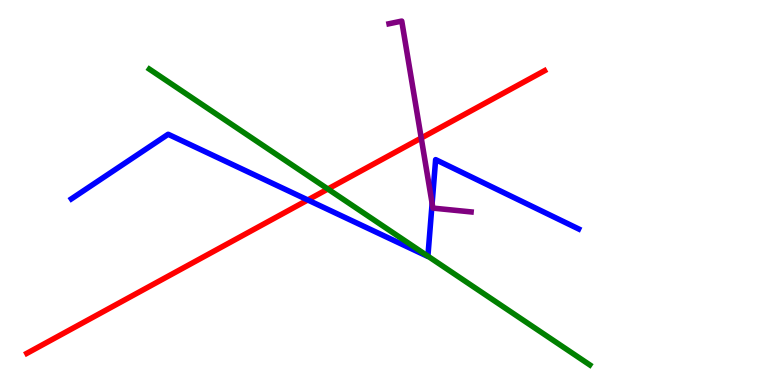[{'lines': ['blue', 'red'], 'intersections': [{'x': 3.97, 'y': 4.81}]}, {'lines': ['green', 'red'], 'intersections': [{'x': 4.23, 'y': 5.09}]}, {'lines': ['purple', 'red'], 'intersections': [{'x': 5.44, 'y': 6.41}]}, {'lines': ['blue', 'green'], 'intersections': [{'x': 5.52, 'y': 3.35}]}, {'lines': ['blue', 'purple'], 'intersections': [{'x': 5.58, 'y': 4.72}]}, {'lines': ['green', 'purple'], 'intersections': []}]